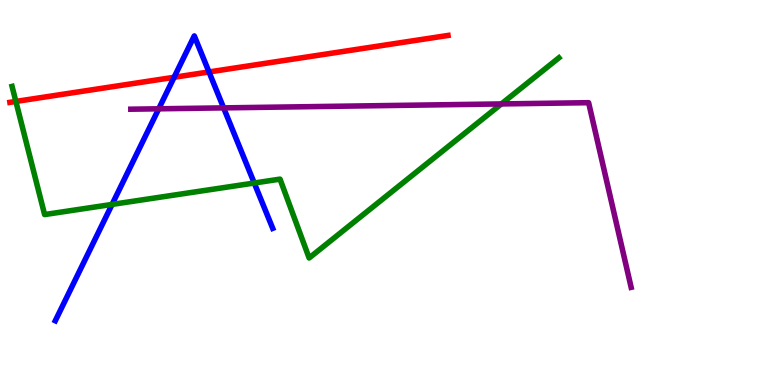[{'lines': ['blue', 'red'], 'intersections': [{'x': 2.25, 'y': 7.99}, {'x': 2.7, 'y': 8.13}]}, {'lines': ['green', 'red'], 'intersections': [{'x': 0.205, 'y': 7.37}]}, {'lines': ['purple', 'red'], 'intersections': []}, {'lines': ['blue', 'green'], 'intersections': [{'x': 1.45, 'y': 4.69}, {'x': 3.28, 'y': 5.25}]}, {'lines': ['blue', 'purple'], 'intersections': [{'x': 2.05, 'y': 7.17}, {'x': 2.89, 'y': 7.2}]}, {'lines': ['green', 'purple'], 'intersections': [{'x': 6.47, 'y': 7.3}]}]